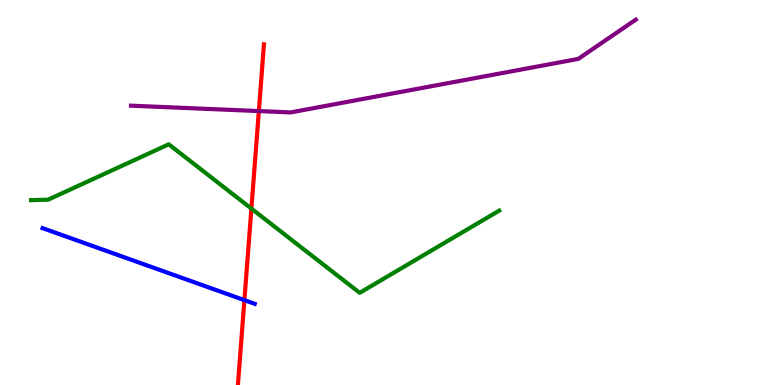[{'lines': ['blue', 'red'], 'intersections': [{'x': 3.15, 'y': 2.2}]}, {'lines': ['green', 'red'], 'intersections': [{'x': 3.24, 'y': 4.58}]}, {'lines': ['purple', 'red'], 'intersections': [{'x': 3.34, 'y': 7.11}]}, {'lines': ['blue', 'green'], 'intersections': []}, {'lines': ['blue', 'purple'], 'intersections': []}, {'lines': ['green', 'purple'], 'intersections': []}]